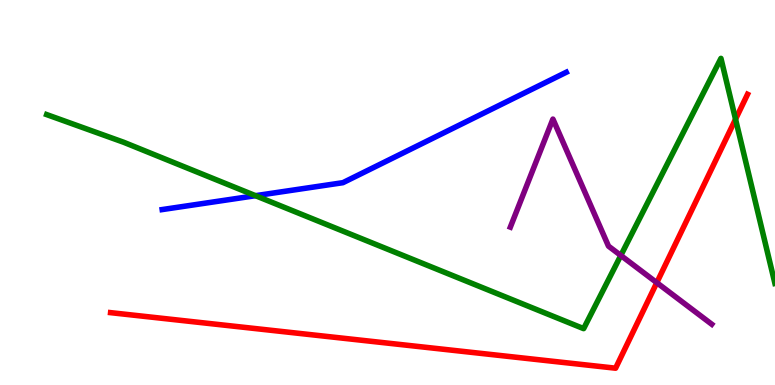[{'lines': ['blue', 'red'], 'intersections': []}, {'lines': ['green', 'red'], 'intersections': [{'x': 9.49, 'y': 6.9}]}, {'lines': ['purple', 'red'], 'intersections': [{'x': 8.47, 'y': 2.66}]}, {'lines': ['blue', 'green'], 'intersections': [{'x': 3.3, 'y': 4.92}]}, {'lines': ['blue', 'purple'], 'intersections': []}, {'lines': ['green', 'purple'], 'intersections': [{'x': 8.01, 'y': 3.36}]}]